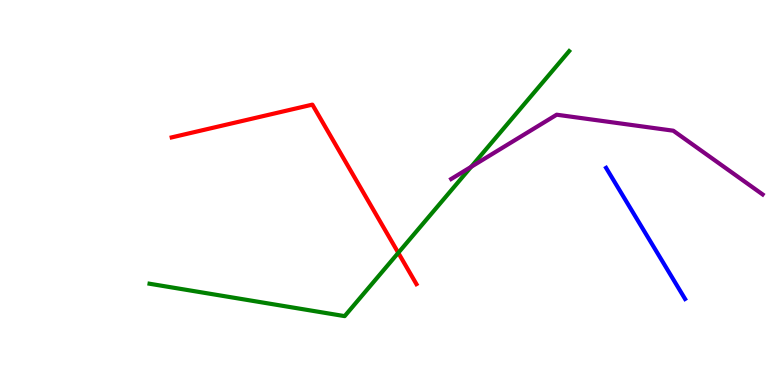[{'lines': ['blue', 'red'], 'intersections': []}, {'lines': ['green', 'red'], 'intersections': [{'x': 5.14, 'y': 3.43}]}, {'lines': ['purple', 'red'], 'intersections': []}, {'lines': ['blue', 'green'], 'intersections': []}, {'lines': ['blue', 'purple'], 'intersections': []}, {'lines': ['green', 'purple'], 'intersections': [{'x': 6.08, 'y': 5.67}]}]